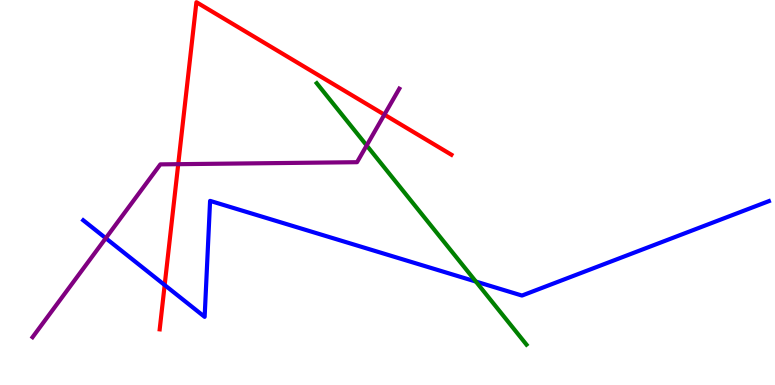[{'lines': ['blue', 'red'], 'intersections': [{'x': 2.12, 'y': 2.6}]}, {'lines': ['green', 'red'], 'intersections': []}, {'lines': ['purple', 'red'], 'intersections': [{'x': 2.3, 'y': 5.74}, {'x': 4.96, 'y': 7.02}]}, {'lines': ['blue', 'green'], 'intersections': [{'x': 6.14, 'y': 2.69}]}, {'lines': ['blue', 'purple'], 'intersections': [{'x': 1.36, 'y': 3.81}]}, {'lines': ['green', 'purple'], 'intersections': [{'x': 4.73, 'y': 6.22}]}]